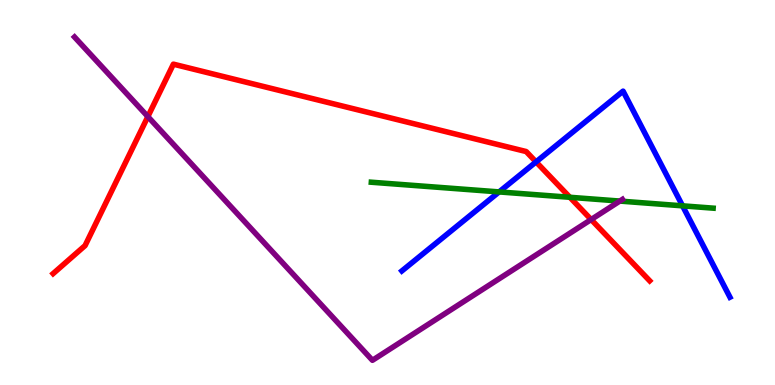[{'lines': ['blue', 'red'], 'intersections': [{'x': 6.92, 'y': 5.8}]}, {'lines': ['green', 'red'], 'intersections': [{'x': 7.35, 'y': 4.88}]}, {'lines': ['purple', 'red'], 'intersections': [{'x': 1.91, 'y': 6.97}, {'x': 7.63, 'y': 4.3}]}, {'lines': ['blue', 'green'], 'intersections': [{'x': 6.44, 'y': 5.02}, {'x': 8.81, 'y': 4.65}]}, {'lines': ['blue', 'purple'], 'intersections': []}, {'lines': ['green', 'purple'], 'intersections': [{'x': 8.0, 'y': 4.78}]}]